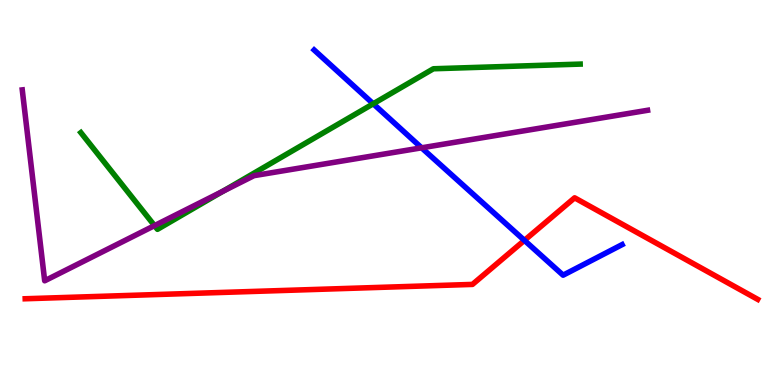[{'lines': ['blue', 'red'], 'intersections': [{'x': 6.77, 'y': 3.76}]}, {'lines': ['green', 'red'], 'intersections': []}, {'lines': ['purple', 'red'], 'intersections': []}, {'lines': ['blue', 'green'], 'intersections': [{'x': 4.82, 'y': 7.3}]}, {'lines': ['blue', 'purple'], 'intersections': [{'x': 5.44, 'y': 6.16}]}, {'lines': ['green', 'purple'], 'intersections': [{'x': 1.99, 'y': 4.14}, {'x': 2.87, 'y': 5.03}]}]